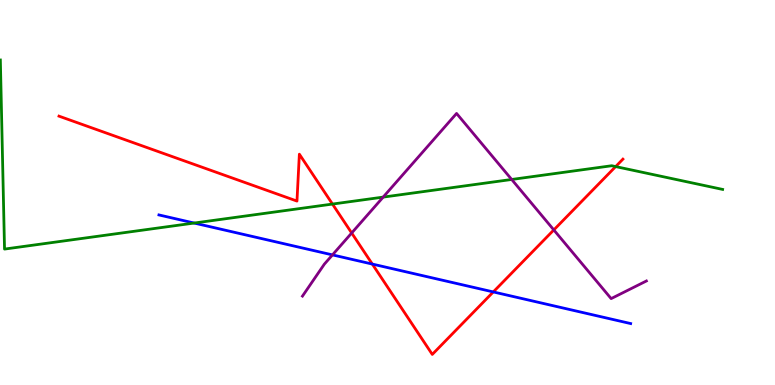[{'lines': ['blue', 'red'], 'intersections': [{'x': 4.8, 'y': 3.14}, {'x': 6.37, 'y': 2.42}]}, {'lines': ['green', 'red'], 'intersections': [{'x': 4.29, 'y': 4.7}, {'x': 7.94, 'y': 5.67}]}, {'lines': ['purple', 'red'], 'intersections': [{'x': 4.54, 'y': 3.95}, {'x': 7.15, 'y': 4.03}]}, {'lines': ['blue', 'green'], 'intersections': [{'x': 2.51, 'y': 4.21}]}, {'lines': ['blue', 'purple'], 'intersections': [{'x': 4.29, 'y': 3.38}]}, {'lines': ['green', 'purple'], 'intersections': [{'x': 4.94, 'y': 4.88}, {'x': 6.6, 'y': 5.34}]}]